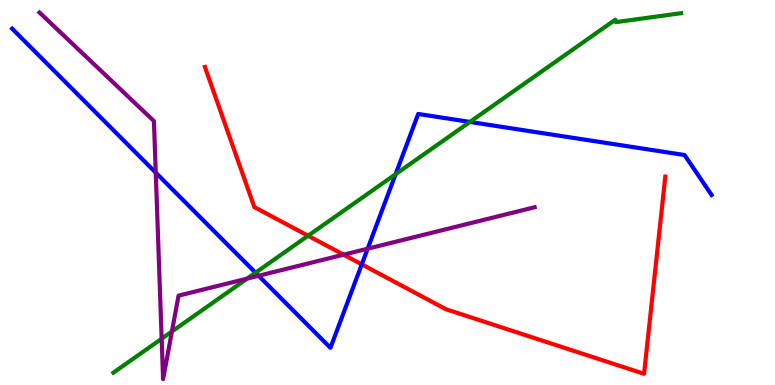[{'lines': ['blue', 'red'], 'intersections': [{'x': 4.67, 'y': 3.13}]}, {'lines': ['green', 'red'], 'intersections': [{'x': 3.98, 'y': 3.88}]}, {'lines': ['purple', 'red'], 'intersections': [{'x': 4.43, 'y': 3.39}]}, {'lines': ['blue', 'green'], 'intersections': [{'x': 3.3, 'y': 2.92}, {'x': 5.1, 'y': 5.48}, {'x': 6.06, 'y': 6.83}]}, {'lines': ['blue', 'purple'], 'intersections': [{'x': 2.01, 'y': 5.52}, {'x': 3.34, 'y': 2.84}, {'x': 4.74, 'y': 3.54}]}, {'lines': ['green', 'purple'], 'intersections': [{'x': 2.09, 'y': 1.2}, {'x': 2.22, 'y': 1.39}, {'x': 3.19, 'y': 2.76}]}]